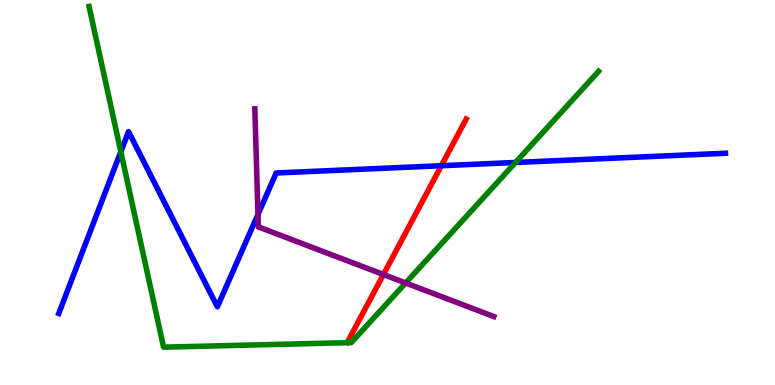[{'lines': ['blue', 'red'], 'intersections': [{'x': 5.69, 'y': 5.7}]}, {'lines': ['green', 'red'], 'intersections': []}, {'lines': ['purple', 'red'], 'intersections': [{'x': 4.95, 'y': 2.87}]}, {'lines': ['blue', 'green'], 'intersections': [{'x': 1.56, 'y': 6.06}, {'x': 6.65, 'y': 5.78}]}, {'lines': ['blue', 'purple'], 'intersections': [{'x': 3.33, 'y': 4.43}]}, {'lines': ['green', 'purple'], 'intersections': [{'x': 5.23, 'y': 2.65}]}]